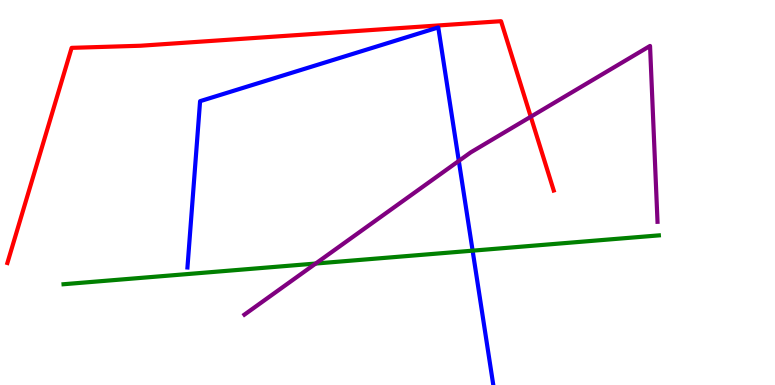[{'lines': ['blue', 'red'], 'intersections': []}, {'lines': ['green', 'red'], 'intersections': []}, {'lines': ['purple', 'red'], 'intersections': [{'x': 6.85, 'y': 6.97}]}, {'lines': ['blue', 'green'], 'intersections': [{'x': 6.1, 'y': 3.49}]}, {'lines': ['blue', 'purple'], 'intersections': [{'x': 5.92, 'y': 5.82}]}, {'lines': ['green', 'purple'], 'intersections': [{'x': 4.07, 'y': 3.15}]}]